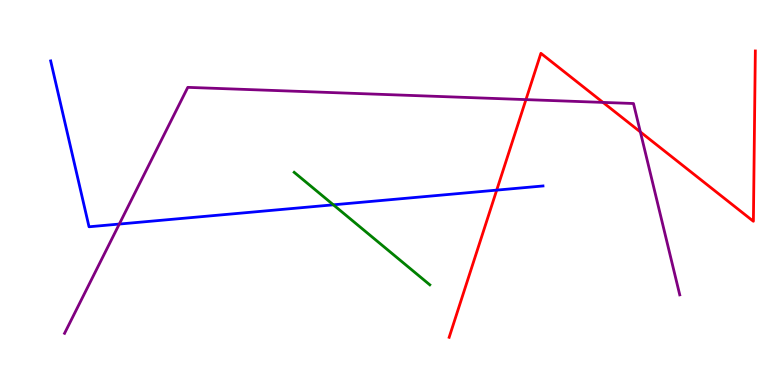[{'lines': ['blue', 'red'], 'intersections': [{'x': 6.41, 'y': 5.06}]}, {'lines': ['green', 'red'], 'intersections': []}, {'lines': ['purple', 'red'], 'intersections': [{'x': 6.79, 'y': 7.41}, {'x': 7.78, 'y': 7.34}, {'x': 8.26, 'y': 6.57}]}, {'lines': ['blue', 'green'], 'intersections': [{'x': 4.3, 'y': 4.68}]}, {'lines': ['blue', 'purple'], 'intersections': [{'x': 1.54, 'y': 4.18}]}, {'lines': ['green', 'purple'], 'intersections': []}]